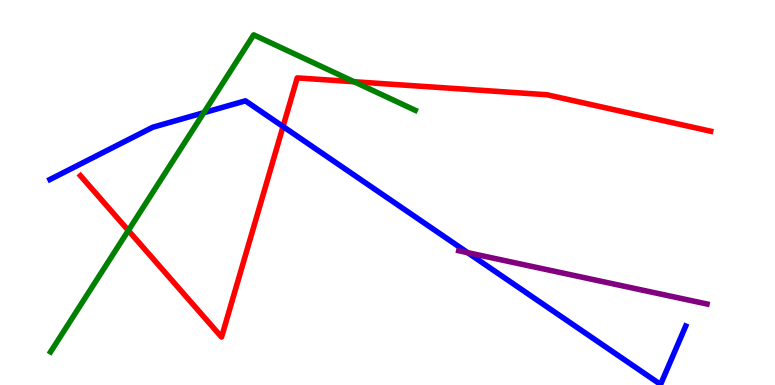[{'lines': ['blue', 'red'], 'intersections': [{'x': 3.65, 'y': 6.71}]}, {'lines': ['green', 'red'], 'intersections': [{'x': 1.66, 'y': 4.01}, {'x': 4.57, 'y': 7.88}]}, {'lines': ['purple', 'red'], 'intersections': []}, {'lines': ['blue', 'green'], 'intersections': [{'x': 2.63, 'y': 7.07}]}, {'lines': ['blue', 'purple'], 'intersections': [{'x': 6.03, 'y': 3.44}]}, {'lines': ['green', 'purple'], 'intersections': []}]